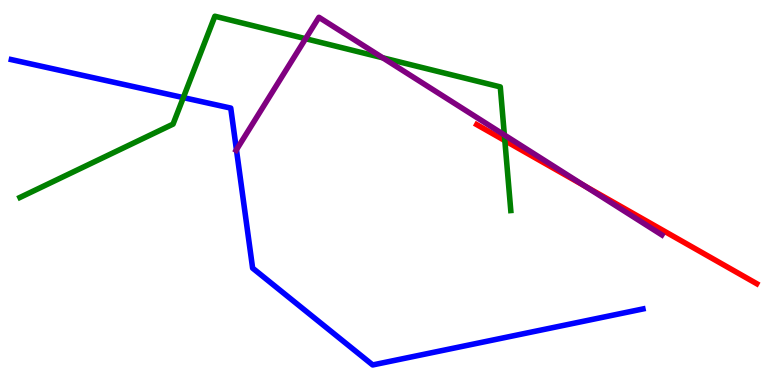[{'lines': ['blue', 'red'], 'intersections': []}, {'lines': ['green', 'red'], 'intersections': [{'x': 6.51, 'y': 6.35}]}, {'lines': ['purple', 'red'], 'intersections': [{'x': 7.55, 'y': 5.17}]}, {'lines': ['blue', 'green'], 'intersections': [{'x': 2.37, 'y': 7.46}]}, {'lines': ['blue', 'purple'], 'intersections': [{'x': 3.05, 'y': 6.11}]}, {'lines': ['green', 'purple'], 'intersections': [{'x': 3.94, 'y': 8.99}, {'x': 4.94, 'y': 8.5}, {'x': 6.51, 'y': 6.49}]}]